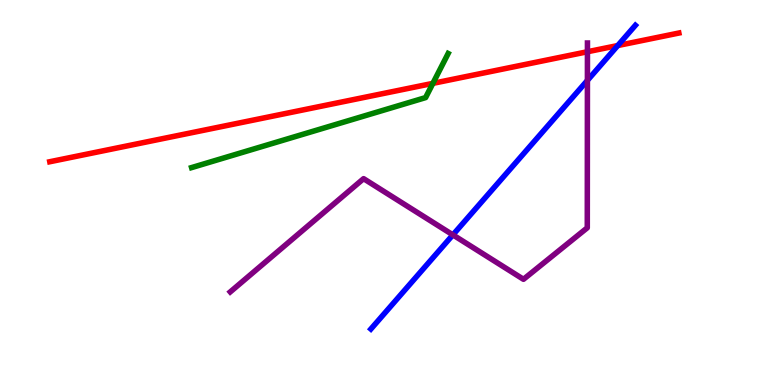[{'lines': ['blue', 'red'], 'intersections': [{'x': 7.97, 'y': 8.82}]}, {'lines': ['green', 'red'], 'intersections': [{'x': 5.59, 'y': 7.83}]}, {'lines': ['purple', 'red'], 'intersections': [{'x': 7.58, 'y': 8.66}]}, {'lines': ['blue', 'green'], 'intersections': []}, {'lines': ['blue', 'purple'], 'intersections': [{'x': 5.84, 'y': 3.9}, {'x': 7.58, 'y': 7.91}]}, {'lines': ['green', 'purple'], 'intersections': []}]